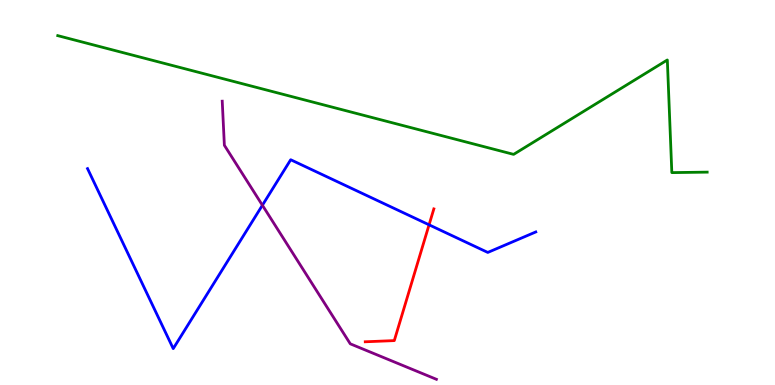[{'lines': ['blue', 'red'], 'intersections': [{'x': 5.54, 'y': 4.16}]}, {'lines': ['green', 'red'], 'intersections': []}, {'lines': ['purple', 'red'], 'intersections': []}, {'lines': ['blue', 'green'], 'intersections': []}, {'lines': ['blue', 'purple'], 'intersections': [{'x': 3.39, 'y': 4.67}]}, {'lines': ['green', 'purple'], 'intersections': []}]